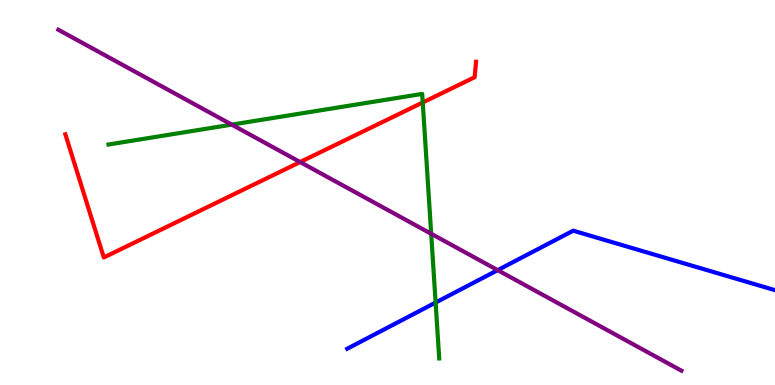[{'lines': ['blue', 'red'], 'intersections': []}, {'lines': ['green', 'red'], 'intersections': [{'x': 5.45, 'y': 7.34}]}, {'lines': ['purple', 'red'], 'intersections': [{'x': 3.87, 'y': 5.79}]}, {'lines': ['blue', 'green'], 'intersections': [{'x': 5.62, 'y': 2.14}]}, {'lines': ['blue', 'purple'], 'intersections': [{'x': 6.42, 'y': 2.98}]}, {'lines': ['green', 'purple'], 'intersections': [{'x': 2.99, 'y': 6.76}, {'x': 5.56, 'y': 3.93}]}]